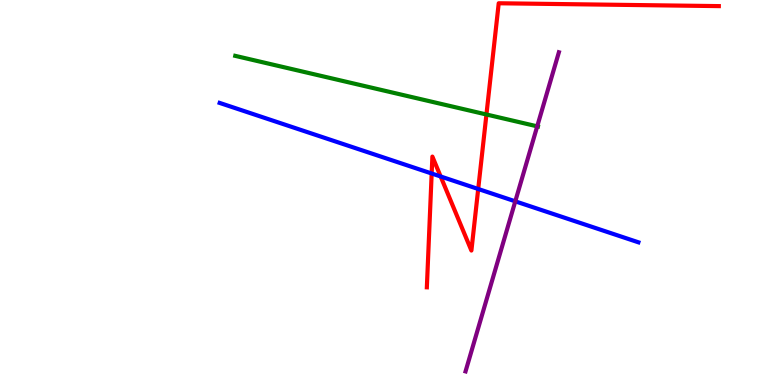[{'lines': ['blue', 'red'], 'intersections': [{'x': 5.57, 'y': 5.49}, {'x': 5.69, 'y': 5.42}, {'x': 6.17, 'y': 5.09}]}, {'lines': ['green', 'red'], 'intersections': [{'x': 6.28, 'y': 7.03}]}, {'lines': ['purple', 'red'], 'intersections': []}, {'lines': ['blue', 'green'], 'intersections': []}, {'lines': ['blue', 'purple'], 'intersections': [{'x': 6.65, 'y': 4.77}]}, {'lines': ['green', 'purple'], 'intersections': [{'x': 6.93, 'y': 6.72}]}]